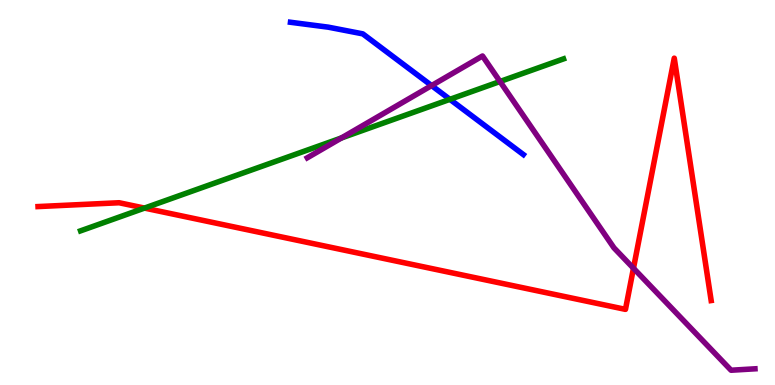[{'lines': ['blue', 'red'], 'intersections': []}, {'lines': ['green', 'red'], 'intersections': [{'x': 1.86, 'y': 4.6}]}, {'lines': ['purple', 'red'], 'intersections': [{'x': 8.17, 'y': 3.03}]}, {'lines': ['blue', 'green'], 'intersections': [{'x': 5.81, 'y': 7.42}]}, {'lines': ['blue', 'purple'], 'intersections': [{'x': 5.57, 'y': 7.78}]}, {'lines': ['green', 'purple'], 'intersections': [{'x': 4.41, 'y': 6.42}, {'x': 6.45, 'y': 7.88}]}]